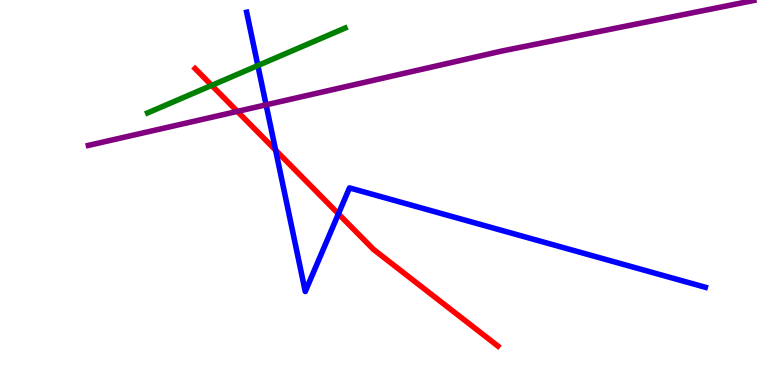[{'lines': ['blue', 'red'], 'intersections': [{'x': 3.56, 'y': 6.1}, {'x': 4.37, 'y': 4.45}]}, {'lines': ['green', 'red'], 'intersections': [{'x': 2.73, 'y': 7.78}]}, {'lines': ['purple', 'red'], 'intersections': [{'x': 3.06, 'y': 7.11}]}, {'lines': ['blue', 'green'], 'intersections': [{'x': 3.33, 'y': 8.3}]}, {'lines': ['blue', 'purple'], 'intersections': [{'x': 3.43, 'y': 7.28}]}, {'lines': ['green', 'purple'], 'intersections': []}]